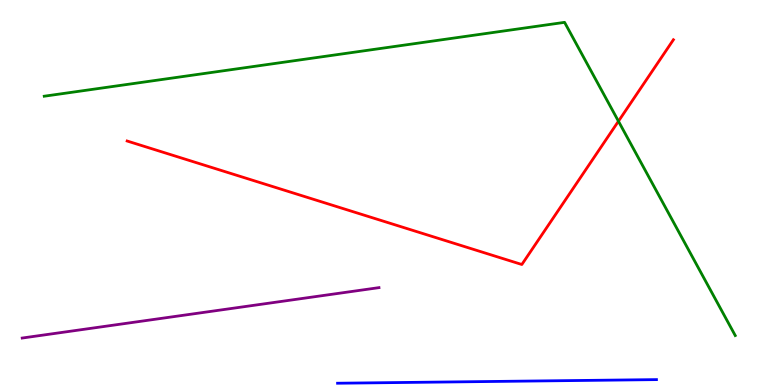[{'lines': ['blue', 'red'], 'intersections': []}, {'lines': ['green', 'red'], 'intersections': [{'x': 7.98, 'y': 6.85}]}, {'lines': ['purple', 'red'], 'intersections': []}, {'lines': ['blue', 'green'], 'intersections': []}, {'lines': ['blue', 'purple'], 'intersections': []}, {'lines': ['green', 'purple'], 'intersections': []}]